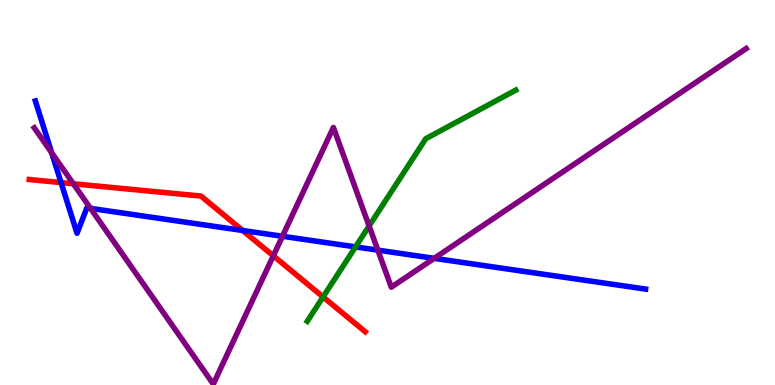[{'lines': ['blue', 'red'], 'intersections': [{'x': 0.788, 'y': 5.26}, {'x': 3.13, 'y': 4.01}]}, {'lines': ['green', 'red'], 'intersections': [{'x': 4.17, 'y': 2.29}]}, {'lines': ['purple', 'red'], 'intersections': [{'x': 0.946, 'y': 5.23}, {'x': 3.53, 'y': 3.36}]}, {'lines': ['blue', 'green'], 'intersections': [{'x': 4.59, 'y': 3.59}]}, {'lines': ['blue', 'purple'], 'intersections': [{'x': 0.667, 'y': 6.03}, {'x': 1.17, 'y': 4.59}, {'x': 3.64, 'y': 3.86}, {'x': 4.88, 'y': 3.5}, {'x': 5.6, 'y': 3.29}]}, {'lines': ['green', 'purple'], 'intersections': [{'x': 4.76, 'y': 4.13}]}]